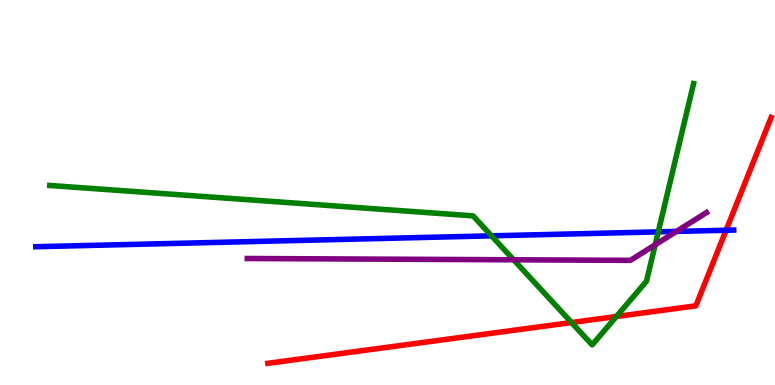[{'lines': ['blue', 'red'], 'intersections': [{'x': 9.37, 'y': 4.02}]}, {'lines': ['green', 'red'], 'intersections': [{'x': 7.37, 'y': 1.62}, {'x': 7.95, 'y': 1.78}]}, {'lines': ['purple', 'red'], 'intersections': []}, {'lines': ['blue', 'green'], 'intersections': [{'x': 6.34, 'y': 3.87}, {'x': 8.49, 'y': 3.98}]}, {'lines': ['blue', 'purple'], 'intersections': [{'x': 8.73, 'y': 3.99}]}, {'lines': ['green', 'purple'], 'intersections': [{'x': 6.63, 'y': 3.25}, {'x': 8.45, 'y': 3.64}]}]